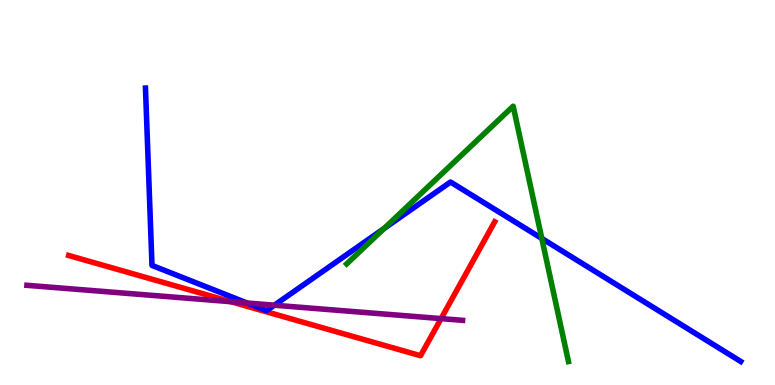[{'lines': ['blue', 'red'], 'intersections': []}, {'lines': ['green', 'red'], 'intersections': []}, {'lines': ['purple', 'red'], 'intersections': [{'x': 2.98, 'y': 2.16}, {'x': 5.69, 'y': 1.72}]}, {'lines': ['blue', 'green'], 'intersections': [{'x': 4.96, 'y': 4.07}, {'x': 6.99, 'y': 3.81}]}, {'lines': ['blue', 'purple'], 'intersections': [{'x': 3.19, 'y': 2.13}, {'x': 3.54, 'y': 2.07}]}, {'lines': ['green', 'purple'], 'intersections': []}]